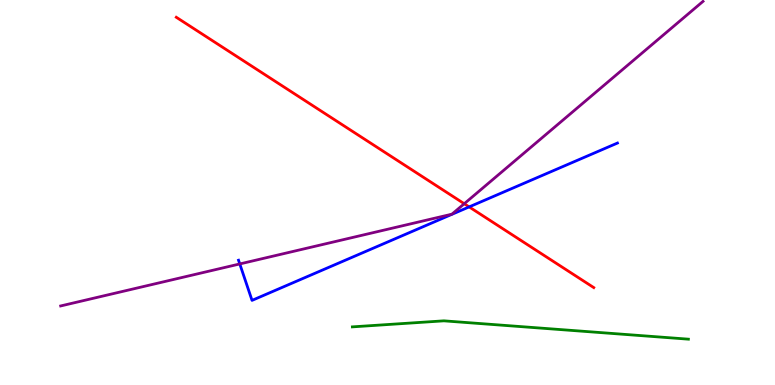[{'lines': ['blue', 'red'], 'intersections': [{'x': 6.05, 'y': 4.63}]}, {'lines': ['green', 'red'], 'intersections': []}, {'lines': ['purple', 'red'], 'intersections': [{'x': 5.99, 'y': 4.71}]}, {'lines': ['blue', 'green'], 'intersections': []}, {'lines': ['blue', 'purple'], 'intersections': [{'x': 3.09, 'y': 3.14}]}, {'lines': ['green', 'purple'], 'intersections': []}]